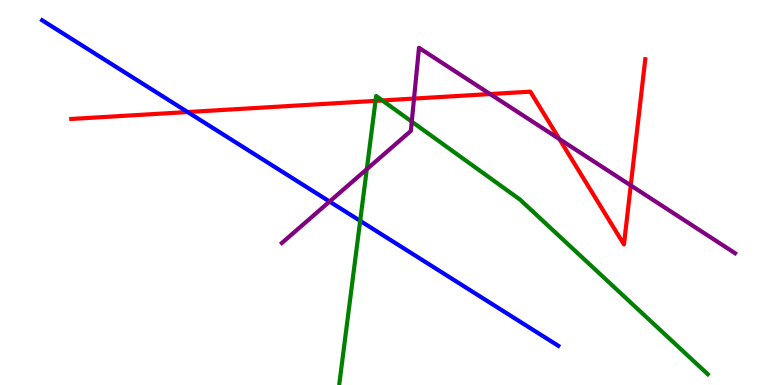[{'lines': ['blue', 'red'], 'intersections': [{'x': 2.42, 'y': 7.09}]}, {'lines': ['green', 'red'], 'intersections': [{'x': 4.85, 'y': 7.38}, {'x': 4.93, 'y': 7.39}]}, {'lines': ['purple', 'red'], 'intersections': [{'x': 5.34, 'y': 7.44}, {'x': 6.32, 'y': 7.56}, {'x': 7.22, 'y': 6.39}, {'x': 8.14, 'y': 5.18}]}, {'lines': ['blue', 'green'], 'intersections': [{'x': 4.65, 'y': 4.26}]}, {'lines': ['blue', 'purple'], 'intersections': [{'x': 4.25, 'y': 4.76}]}, {'lines': ['green', 'purple'], 'intersections': [{'x': 4.73, 'y': 5.61}, {'x': 5.31, 'y': 6.84}]}]